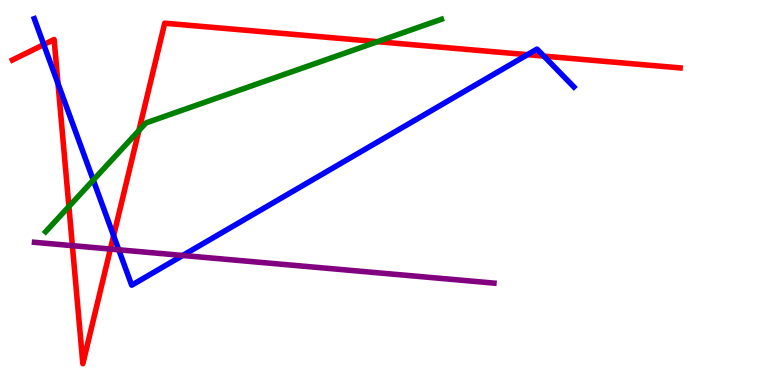[{'lines': ['blue', 'red'], 'intersections': [{'x': 0.565, 'y': 8.84}, {'x': 0.749, 'y': 7.83}, {'x': 1.47, 'y': 3.88}, {'x': 6.81, 'y': 8.58}, {'x': 7.02, 'y': 8.54}]}, {'lines': ['green', 'red'], 'intersections': [{'x': 0.889, 'y': 4.64}, {'x': 1.79, 'y': 6.61}, {'x': 4.87, 'y': 8.92}]}, {'lines': ['purple', 'red'], 'intersections': [{'x': 0.934, 'y': 3.62}, {'x': 1.42, 'y': 3.53}]}, {'lines': ['blue', 'green'], 'intersections': [{'x': 1.2, 'y': 5.32}]}, {'lines': ['blue', 'purple'], 'intersections': [{'x': 1.53, 'y': 3.51}, {'x': 2.36, 'y': 3.36}]}, {'lines': ['green', 'purple'], 'intersections': []}]